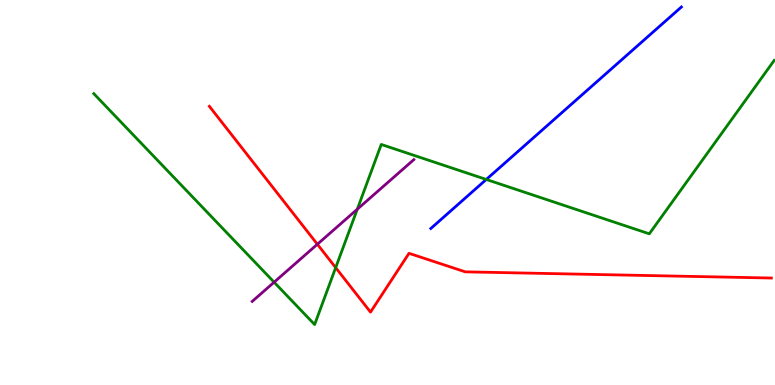[{'lines': ['blue', 'red'], 'intersections': []}, {'lines': ['green', 'red'], 'intersections': [{'x': 4.33, 'y': 3.05}]}, {'lines': ['purple', 'red'], 'intersections': [{'x': 4.1, 'y': 3.66}]}, {'lines': ['blue', 'green'], 'intersections': [{'x': 6.27, 'y': 5.34}]}, {'lines': ['blue', 'purple'], 'intersections': []}, {'lines': ['green', 'purple'], 'intersections': [{'x': 3.54, 'y': 2.67}, {'x': 4.61, 'y': 4.57}]}]